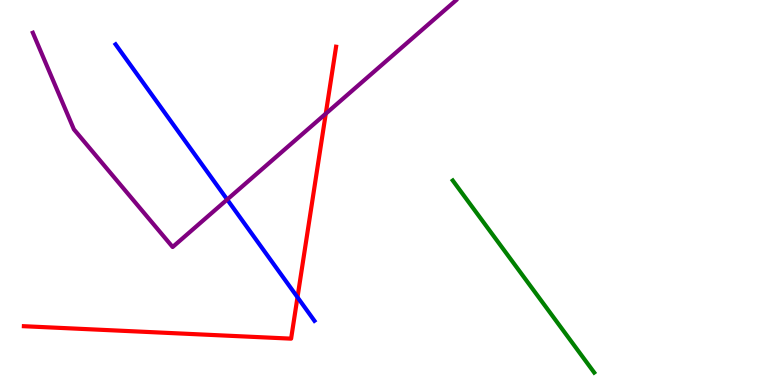[{'lines': ['blue', 'red'], 'intersections': [{'x': 3.84, 'y': 2.28}]}, {'lines': ['green', 'red'], 'intersections': []}, {'lines': ['purple', 'red'], 'intersections': [{'x': 4.2, 'y': 7.05}]}, {'lines': ['blue', 'green'], 'intersections': []}, {'lines': ['blue', 'purple'], 'intersections': [{'x': 2.93, 'y': 4.82}]}, {'lines': ['green', 'purple'], 'intersections': []}]